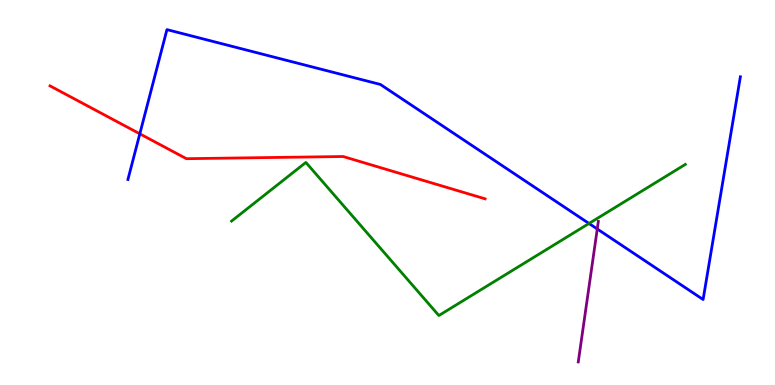[{'lines': ['blue', 'red'], 'intersections': [{'x': 1.8, 'y': 6.52}]}, {'lines': ['green', 'red'], 'intersections': []}, {'lines': ['purple', 'red'], 'intersections': []}, {'lines': ['blue', 'green'], 'intersections': [{'x': 7.6, 'y': 4.2}]}, {'lines': ['blue', 'purple'], 'intersections': [{'x': 7.71, 'y': 4.05}]}, {'lines': ['green', 'purple'], 'intersections': []}]